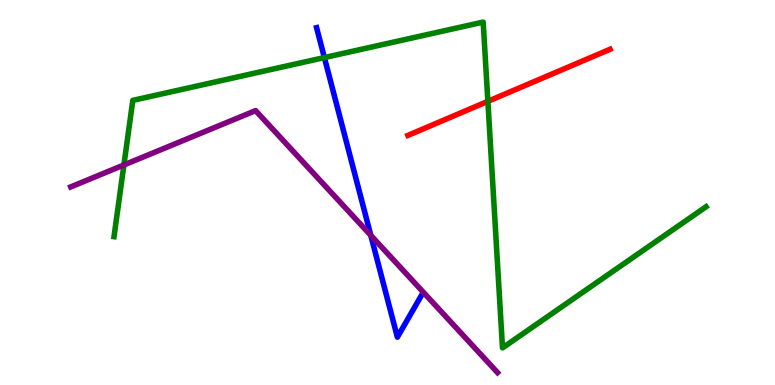[{'lines': ['blue', 'red'], 'intersections': []}, {'lines': ['green', 'red'], 'intersections': [{'x': 6.3, 'y': 7.37}]}, {'lines': ['purple', 'red'], 'intersections': []}, {'lines': ['blue', 'green'], 'intersections': [{'x': 4.19, 'y': 8.5}]}, {'lines': ['blue', 'purple'], 'intersections': [{'x': 4.78, 'y': 3.89}]}, {'lines': ['green', 'purple'], 'intersections': [{'x': 1.6, 'y': 5.72}]}]